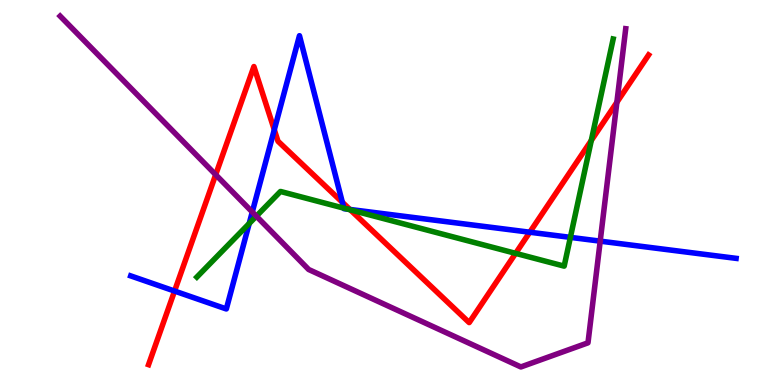[{'lines': ['blue', 'red'], 'intersections': [{'x': 2.25, 'y': 2.44}, {'x': 3.54, 'y': 6.63}, {'x': 4.42, 'y': 4.75}, {'x': 4.51, 'y': 4.56}, {'x': 6.84, 'y': 3.97}]}, {'lines': ['green', 'red'], 'intersections': [{'x': 4.52, 'y': 4.55}, {'x': 6.65, 'y': 3.42}, {'x': 7.63, 'y': 6.35}]}, {'lines': ['purple', 'red'], 'intersections': [{'x': 2.78, 'y': 5.46}, {'x': 7.96, 'y': 7.34}]}, {'lines': ['blue', 'green'], 'intersections': [{'x': 3.22, 'y': 4.19}, {'x': 4.44, 'y': 4.59}, {'x': 4.49, 'y': 4.57}, {'x': 7.36, 'y': 3.83}]}, {'lines': ['blue', 'purple'], 'intersections': [{'x': 3.26, 'y': 4.49}, {'x': 7.74, 'y': 3.74}]}, {'lines': ['green', 'purple'], 'intersections': [{'x': 3.31, 'y': 4.39}]}]